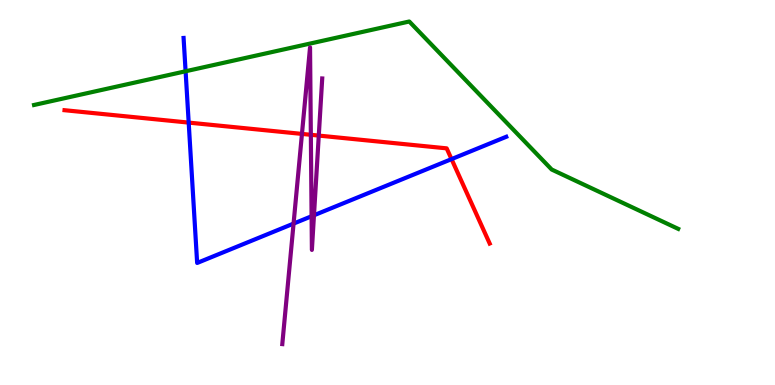[{'lines': ['blue', 'red'], 'intersections': [{'x': 2.43, 'y': 6.82}, {'x': 5.83, 'y': 5.87}]}, {'lines': ['green', 'red'], 'intersections': []}, {'lines': ['purple', 'red'], 'intersections': [{'x': 3.9, 'y': 6.52}, {'x': 4.01, 'y': 6.5}, {'x': 4.11, 'y': 6.48}]}, {'lines': ['blue', 'green'], 'intersections': [{'x': 2.39, 'y': 8.15}]}, {'lines': ['blue', 'purple'], 'intersections': [{'x': 3.79, 'y': 4.19}, {'x': 4.02, 'y': 4.38}, {'x': 4.05, 'y': 4.41}]}, {'lines': ['green', 'purple'], 'intersections': []}]